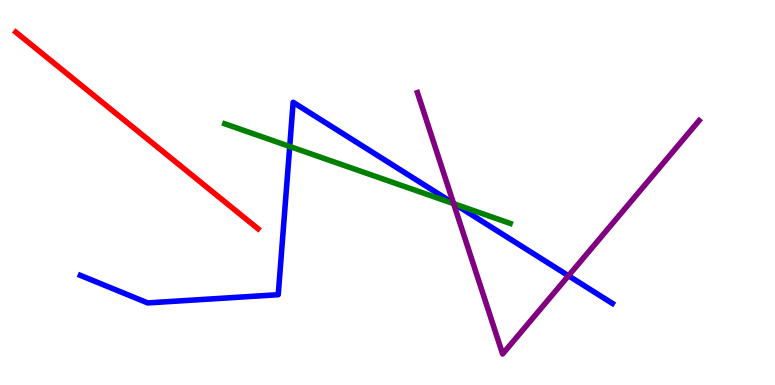[{'lines': ['blue', 'red'], 'intersections': []}, {'lines': ['green', 'red'], 'intersections': []}, {'lines': ['purple', 'red'], 'intersections': []}, {'lines': ['blue', 'green'], 'intersections': [{'x': 3.74, 'y': 6.2}, {'x': 5.86, 'y': 4.7}]}, {'lines': ['blue', 'purple'], 'intersections': [{'x': 5.85, 'y': 4.72}, {'x': 7.34, 'y': 2.84}]}, {'lines': ['green', 'purple'], 'intersections': [{'x': 5.85, 'y': 4.71}]}]